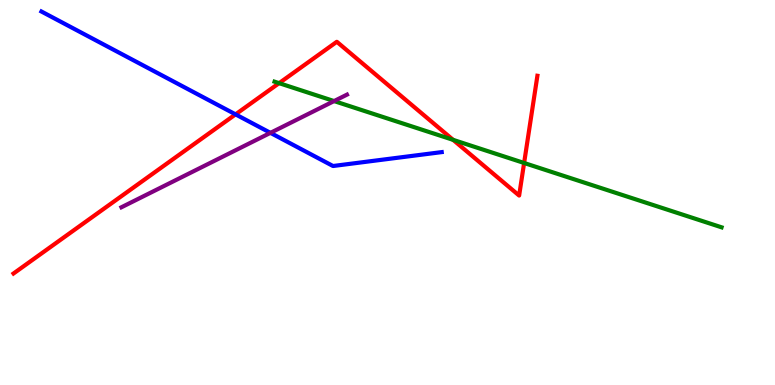[{'lines': ['blue', 'red'], 'intersections': [{'x': 3.04, 'y': 7.03}]}, {'lines': ['green', 'red'], 'intersections': [{'x': 3.6, 'y': 7.84}, {'x': 5.85, 'y': 6.37}, {'x': 6.76, 'y': 5.77}]}, {'lines': ['purple', 'red'], 'intersections': []}, {'lines': ['blue', 'green'], 'intersections': []}, {'lines': ['blue', 'purple'], 'intersections': [{'x': 3.49, 'y': 6.55}]}, {'lines': ['green', 'purple'], 'intersections': [{'x': 4.31, 'y': 7.37}]}]